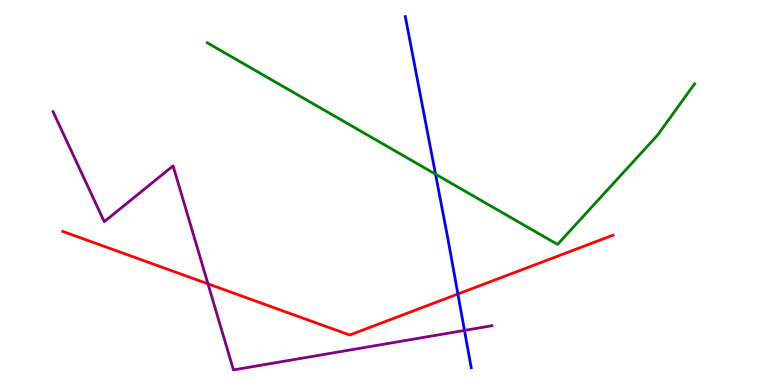[{'lines': ['blue', 'red'], 'intersections': [{'x': 5.91, 'y': 2.36}]}, {'lines': ['green', 'red'], 'intersections': []}, {'lines': ['purple', 'red'], 'intersections': [{'x': 2.68, 'y': 2.63}]}, {'lines': ['blue', 'green'], 'intersections': [{'x': 5.62, 'y': 5.48}]}, {'lines': ['blue', 'purple'], 'intersections': [{'x': 5.99, 'y': 1.42}]}, {'lines': ['green', 'purple'], 'intersections': []}]